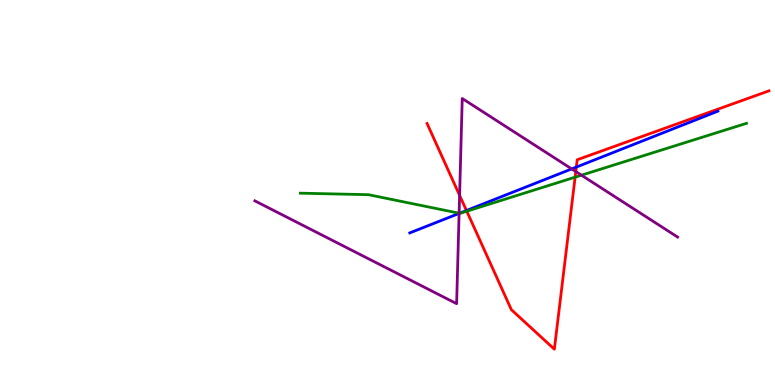[{'lines': ['blue', 'red'], 'intersections': [{'x': 6.02, 'y': 4.53}, {'x': 7.44, 'y': 5.66}]}, {'lines': ['green', 'red'], 'intersections': [{'x': 6.02, 'y': 4.51}, {'x': 7.42, 'y': 5.4}]}, {'lines': ['purple', 'red'], 'intersections': [{'x': 5.93, 'y': 4.93}, {'x': 7.43, 'y': 5.54}]}, {'lines': ['blue', 'green'], 'intersections': [{'x': 5.93, 'y': 4.46}]}, {'lines': ['blue', 'purple'], 'intersections': [{'x': 5.92, 'y': 4.46}, {'x': 7.38, 'y': 5.61}]}, {'lines': ['green', 'purple'], 'intersections': [{'x': 5.92, 'y': 4.46}, {'x': 7.5, 'y': 5.45}]}]